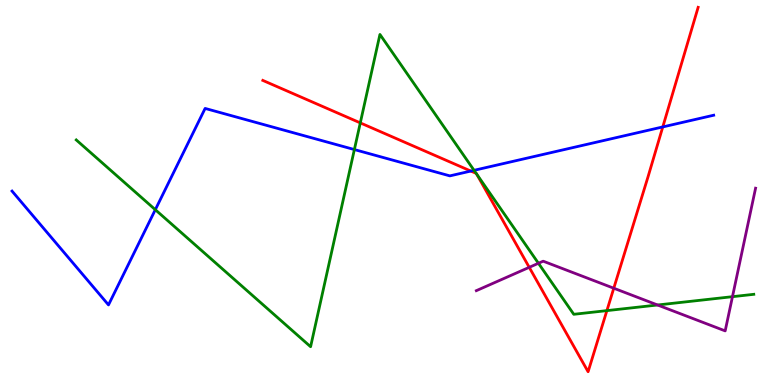[{'lines': ['blue', 'red'], 'intersections': [{'x': 6.08, 'y': 5.56}, {'x': 8.55, 'y': 6.7}]}, {'lines': ['green', 'red'], 'intersections': [{'x': 4.65, 'y': 6.81}, {'x': 6.14, 'y': 5.5}, {'x': 6.15, 'y': 5.48}, {'x': 7.83, 'y': 1.93}]}, {'lines': ['purple', 'red'], 'intersections': [{'x': 6.83, 'y': 3.06}, {'x': 7.92, 'y': 2.51}]}, {'lines': ['blue', 'green'], 'intersections': [{'x': 2.0, 'y': 4.55}, {'x': 4.57, 'y': 6.12}, {'x': 6.12, 'y': 5.58}]}, {'lines': ['blue', 'purple'], 'intersections': []}, {'lines': ['green', 'purple'], 'intersections': [{'x': 6.95, 'y': 3.16}, {'x': 8.48, 'y': 2.08}, {'x': 9.45, 'y': 2.29}]}]